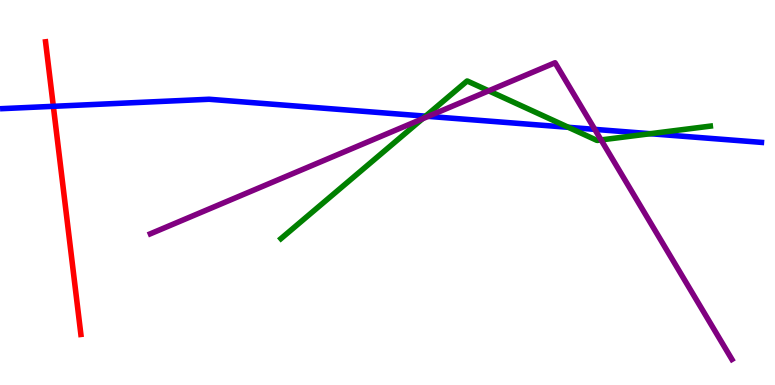[{'lines': ['blue', 'red'], 'intersections': [{'x': 0.688, 'y': 7.24}]}, {'lines': ['green', 'red'], 'intersections': []}, {'lines': ['purple', 'red'], 'intersections': []}, {'lines': ['blue', 'green'], 'intersections': [{'x': 5.49, 'y': 6.98}, {'x': 7.33, 'y': 6.69}, {'x': 8.39, 'y': 6.53}]}, {'lines': ['blue', 'purple'], 'intersections': [{'x': 5.53, 'y': 6.98}, {'x': 7.67, 'y': 6.64}]}, {'lines': ['green', 'purple'], 'intersections': [{'x': 5.45, 'y': 6.91}, {'x': 6.31, 'y': 7.64}, {'x': 7.76, 'y': 6.37}]}]